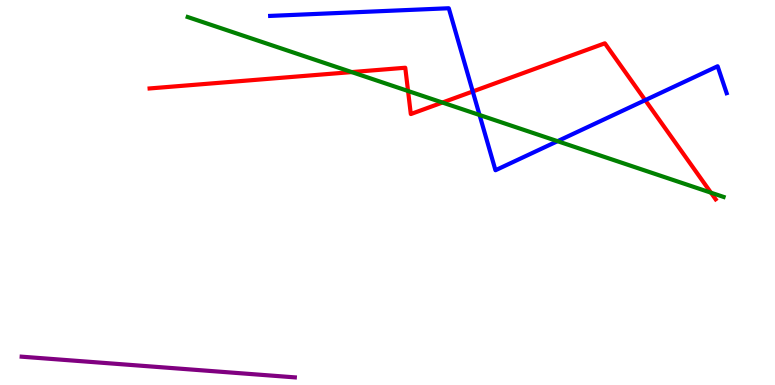[{'lines': ['blue', 'red'], 'intersections': [{'x': 6.1, 'y': 7.62}, {'x': 8.33, 'y': 7.4}]}, {'lines': ['green', 'red'], 'intersections': [{'x': 4.54, 'y': 8.13}, {'x': 5.27, 'y': 7.64}, {'x': 5.71, 'y': 7.34}, {'x': 9.17, 'y': 5.0}]}, {'lines': ['purple', 'red'], 'intersections': []}, {'lines': ['blue', 'green'], 'intersections': [{'x': 6.19, 'y': 7.01}, {'x': 7.19, 'y': 6.33}]}, {'lines': ['blue', 'purple'], 'intersections': []}, {'lines': ['green', 'purple'], 'intersections': []}]